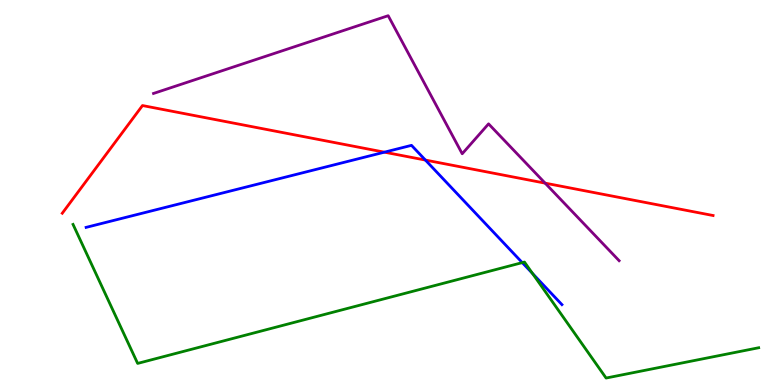[{'lines': ['blue', 'red'], 'intersections': [{'x': 4.96, 'y': 6.05}, {'x': 5.49, 'y': 5.84}]}, {'lines': ['green', 'red'], 'intersections': []}, {'lines': ['purple', 'red'], 'intersections': [{'x': 7.03, 'y': 5.24}]}, {'lines': ['blue', 'green'], 'intersections': [{'x': 6.74, 'y': 3.18}, {'x': 6.87, 'y': 2.9}]}, {'lines': ['blue', 'purple'], 'intersections': []}, {'lines': ['green', 'purple'], 'intersections': []}]